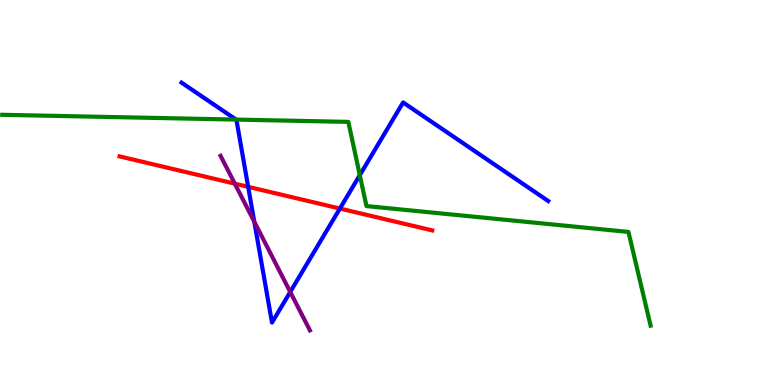[{'lines': ['blue', 'red'], 'intersections': [{'x': 3.2, 'y': 5.15}, {'x': 4.39, 'y': 4.58}]}, {'lines': ['green', 'red'], 'intersections': []}, {'lines': ['purple', 'red'], 'intersections': [{'x': 3.03, 'y': 5.23}]}, {'lines': ['blue', 'green'], 'intersections': [{'x': 3.05, 'y': 6.89}, {'x': 4.64, 'y': 5.45}]}, {'lines': ['blue', 'purple'], 'intersections': [{'x': 3.28, 'y': 4.24}, {'x': 3.74, 'y': 2.42}]}, {'lines': ['green', 'purple'], 'intersections': []}]